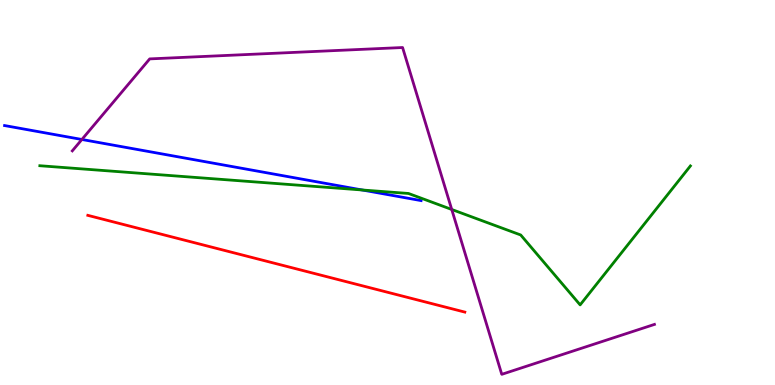[{'lines': ['blue', 'red'], 'intersections': []}, {'lines': ['green', 'red'], 'intersections': []}, {'lines': ['purple', 'red'], 'intersections': []}, {'lines': ['blue', 'green'], 'intersections': [{'x': 4.67, 'y': 5.07}]}, {'lines': ['blue', 'purple'], 'intersections': [{'x': 1.06, 'y': 6.38}]}, {'lines': ['green', 'purple'], 'intersections': [{'x': 5.83, 'y': 4.56}]}]